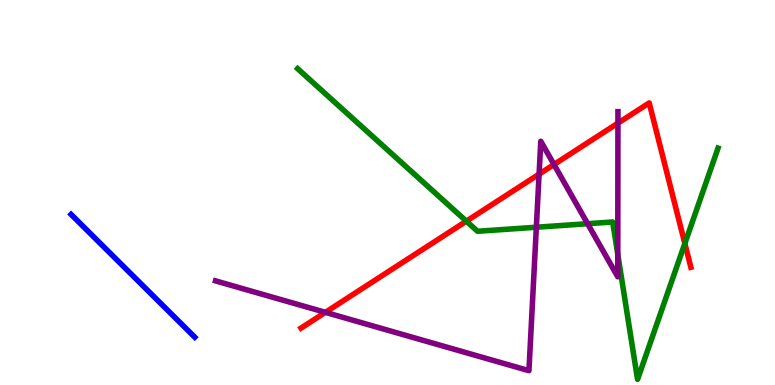[{'lines': ['blue', 'red'], 'intersections': []}, {'lines': ['green', 'red'], 'intersections': [{'x': 6.02, 'y': 4.26}, {'x': 8.84, 'y': 3.68}]}, {'lines': ['purple', 'red'], 'intersections': [{'x': 4.2, 'y': 1.89}, {'x': 6.96, 'y': 5.48}, {'x': 7.15, 'y': 5.73}, {'x': 7.97, 'y': 6.8}]}, {'lines': ['blue', 'green'], 'intersections': []}, {'lines': ['blue', 'purple'], 'intersections': []}, {'lines': ['green', 'purple'], 'intersections': [{'x': 6.92, 'y': 4.1}, {'x': 7.58, 'y': 4.19}, {'x': 7.97, 'y': 3.39}]}]